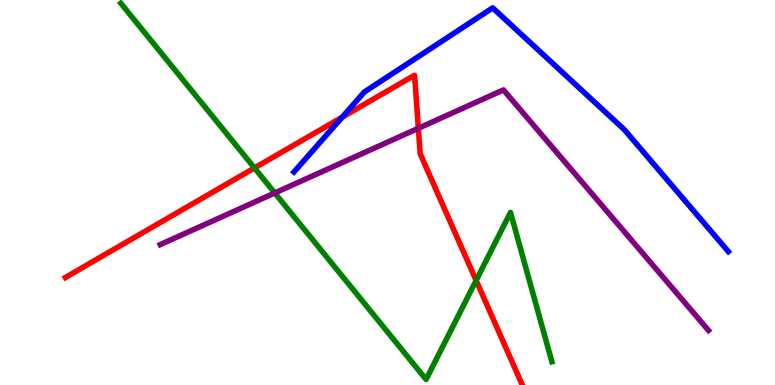[{'lines': ['blue', 'red'], 'intersections': [{'x': 4.42, 'y': 6.96}]}, {'lines': ['green', 'red'], 'intersections': [{'x': 3.28, 'y': 5.64}, {'x': 6.14, 'y': 2.72}]}, {'lines': ['purple', 'red'], 'intersections': [{'x': 5.4, 'y': 6.67}]}, {'lines': ['blue', 'green'], 'intersections': []}, {'lines': ['blue', 'purple'], 'intersections': []}, {'lines': ['green', 'purple'], 'intersections': [{'x': 3.55, 'y': 4.99}]}]